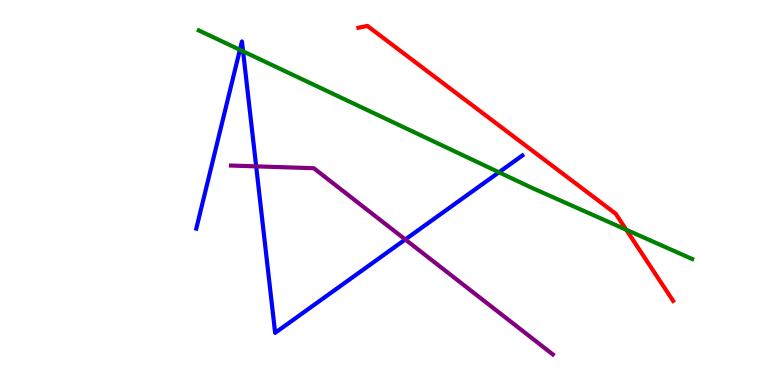[{'lines': ['blue', 'red'], 'intersections': []}, {'lines': ['green', 'red'], 'intersections': [{'x': 8.08, 'y': 4.03}]}, {'lines': ['purple', 'red'], 'intersections': []}, {'lines': ['blue', 'green'], 'intersections': [{'x': 3.1, 'y': 8.71}, {'x': 3.14, 'y': 8.67}, {'x': 6.44, 'y': 5.52}]}, {'lines': ['blue', 'purple'], 'intersections': [{'x': 3.31, 'y': 5.68}, {'x': 5.23, 'y': 3.78}]}, {'lines': ['green', 'purple'], 'intersections': []}]